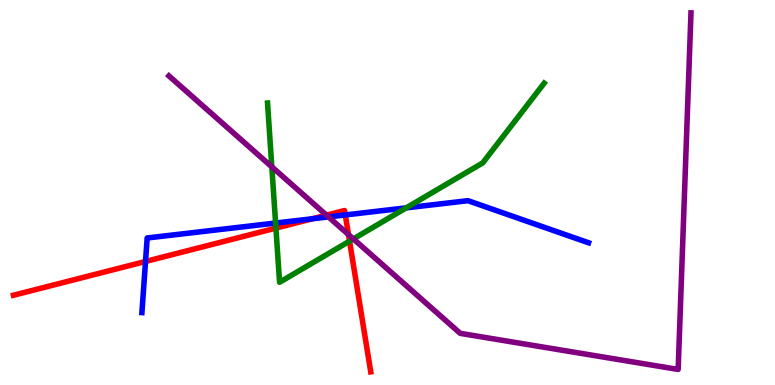[{'lines': ['blue', 'red'], 'intersections': [{'x': 1.88, 'y': 3.21}, {'x': 4.03, 'y': 4.32}, {'x': 4.46, 'y': 4.42}]}, {'lines': ['green', 'red'], 'intersections': [{'x': 3.56, 'y': 4.08}, {'x': 4.51, 'y': 3.74}]}, {'lines': ['purple', 'red'], 'intersections': [{'x': 4.21, 'y': 4.41}, {'x': 4.5, 'y': 3.91}]}, {'lines': ['blue', 'green'], 'intersections': [{'x': 3.56, 'y': 4.21}, {'x': 5.24, 'y': 4.6}]}, {'lines': ['blue', 'purple'], 'intersections': [{'x': 4.24, 'y': 4.37}]}, {'lines': ['green', 'purple'], 'intersections': [{'x': 3.51, 'y': 5.67}, {'x': 4.56, 'y': 3.79}]}]